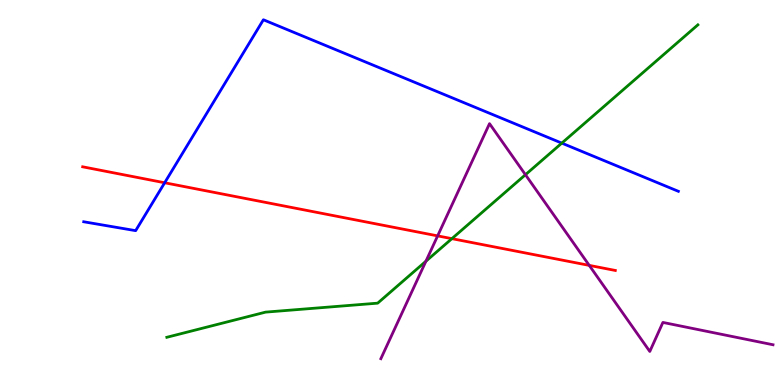[{'lines': ['blue', 'red'], 'intersections': [{'x': 2.12, 'y': 5.25}]}, {'lines': ['green', 'red'], 'intersections': [{'x': 5.83, 'y': 3.8}]}, {'lines': ['purple', 'red'], 'intersections': [{'x': 5.65, 'y': 3.87}, {'x': 7.6, 'y': 3.11}]}, {'lines': ['blue', 'green'], 'intersections': [{'x': 7.25, 'y': 6.28}]}, {'lines': ['blue', 'purple'], 'intersections': []}, {'lines': ['green', 'purple'], 'intersections': [{'x': 5.5, 'y': 3.22}, {'x': 6.78, 'y': 5.46}]}]